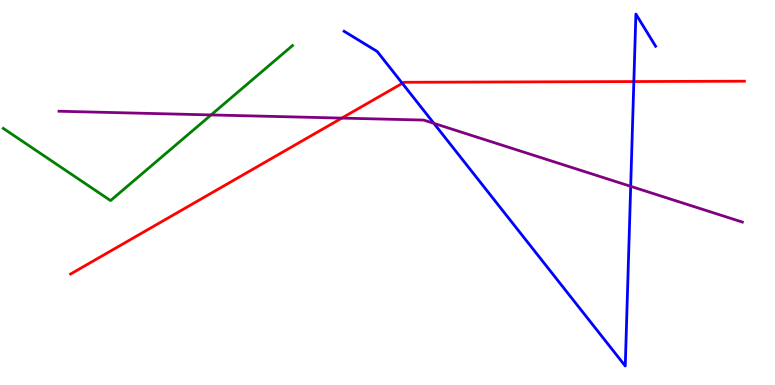[{'lines': ['blue', 'red'], 'intersections': [{'x': 5.19, 'y': 7.84}, {'x': 8.18, 'y': 7.88}]}, {'lines': ['green', 'red'], 'intersections': []}, {'lines': ['purple', 'red'], 'intersections': [{'x': 4.41, 'y': 6.93}]}, {'lines': ['blue', 'green'], 'intersections': []}, {'lines': ['blue', 'purple'], 'intersections': [{'x': 5.6, 'y': 6.8}, {'x': 8.14, 'y': 5.16}]}, {'lines': ['green', 'purple'], 'intersections': [{'x': 2.72, 'y': 7.01}]}]